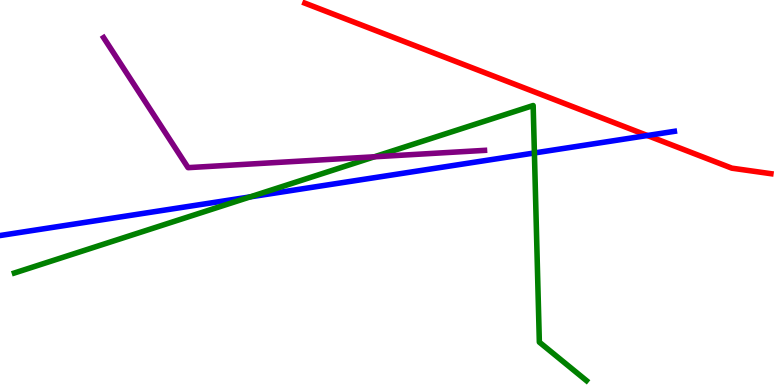[{'lines': ['blue', 'red'], 'intersections': [{'x': 8.35, 'y': 6.48}]}, {'lines': ['green', 'red'], 'intersections': []}, {'lines': ['purple', 'red'], 'intersections': []}, {'lines': ['blue', 'green'], 'intersections': [{'x': 3.23, 'y': 4.89}, {'x': 6.9, 'y': 6.03}]}, {'lines': ['blue', 'purple'], 'intersections': []}, {'lines': ['green', 'purple'], 'intersections': [{'x': 4.83, 'y': 5.93}]}]